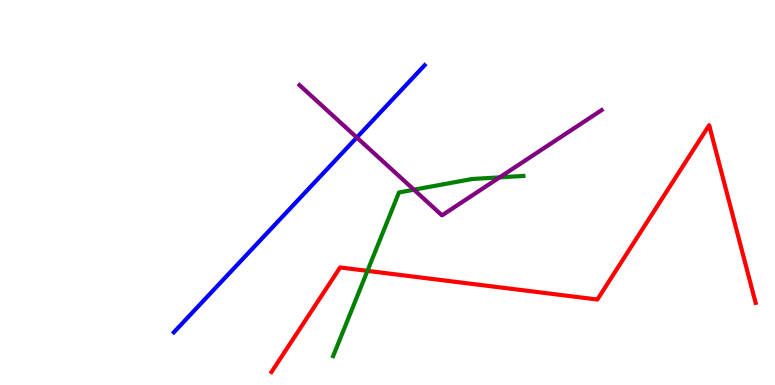[{'lines': ['blue', 'red'], 'intersections': []}, {'lines': ['green', 'red'], 'intersections': [{'x': 4.74, 'y': 2.96}]}, {'lines': ['purple', 'red'], 'intersections': []}, {'lines': ['blue', 'green'], 'intersections': []}, {'lines': ['blue', 'purple'], 'intersections': [{'x': 4.6, 'y': 6.43}]}, {'lines': ['green', 'purple'], 'intersections': [{'x': 5.34, 'y': 5.07}, {'x': 6.45, 'y': 5.39}]}]